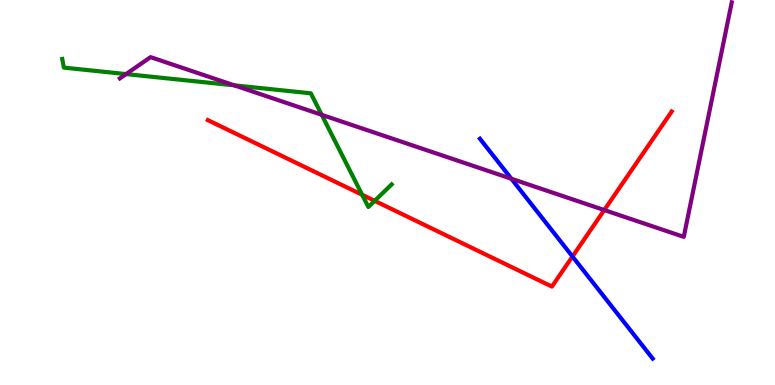[{'lines': ['blue', 'red'], 'intersections': [{'x': 7.39, 'y': 3.34}]}, {'lines': ['green', 'red'], 'intersections': [{'x': 4.67, 'y': 4.94}, {'x': 4.83, 'y': 4.78}]}, {'lines': ['purple', 'red'], 'intersections': [{'x': 7.8, 'y': 4.54}]}, {'lines': ['blue', 'green'], 'intersections': []}, {'lines': ['blue', 'purple'], 'intersections': [{'x': 6.6, 'y': 5.36}]}, {'lines': ['green', 'purple'], 'intersections': [{'x': 1.63, 'y': 8.08}, {'x': 3.02, 'y': 7.78}, {'x': 4.15, 'y': 7.02}]}]